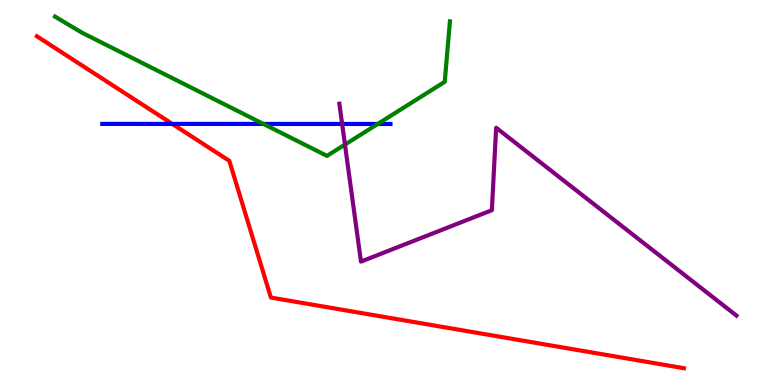[{'lines': ['blue', 'red'], 'intersections': [{'x': 2.22, 'y': 6.78}]}, {'lines': ['green', 'red'], 'intersections': []}, {'lines': ['purple', 'red'], 'intersections': []}, {'lines': ['blue', 'green'], 'intersections': [{'x': 3.4, 'y': 6.78}, {'x': 4.87, 'y': 6.78}]}, {'lines': ['blue', 'purple'], 'intersections': [{'x': 4.41, 'y': 6.78}]}, {'lines': ['green', 'purple'], 'intersections': [{'x': 4.45, 'y': 6.24}]}]